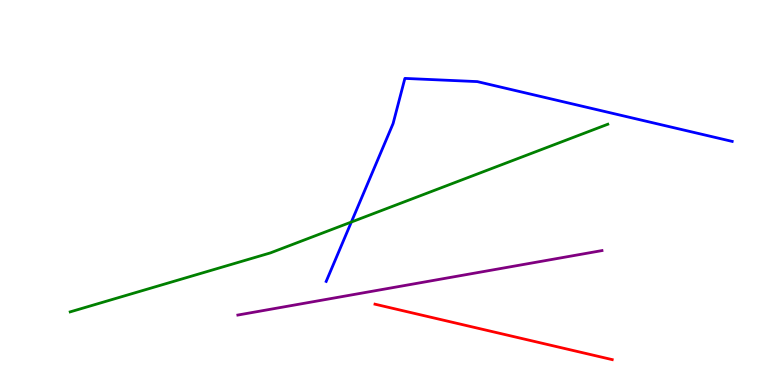[{'lines': ['blue', 'red'], 'intersections': []}, {'lines': ['green', 'red'], 'intersections': []}, {'lines': ['purple', 'red'], 'intersections': []}, {'lines': ['blue', 'green'], 'intersections': [{'x': 4.53, 'y': 4.23}]}, {'lines': ['blue', 'purple'], 'intersections': []}, {'lines': ['green', 'purple'], 'intersections': []}]